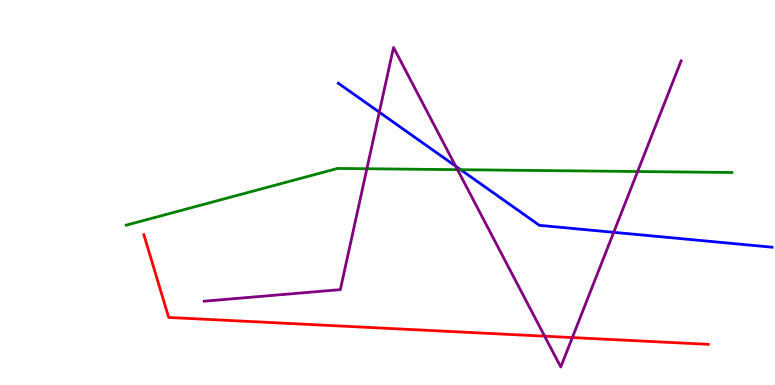[{'lines': ['blue', 'red'], 'intersections': []}, {'lines': ['green', 'red'], 'intersections': []}, {'lines': ['purple', 'red'], 'intersections': [{'x': 7.03, 'y': 1.27}, {'x': 7.38, 'y': 1.23}]}, {'lines': ['blue', 'green'], 'intersections': [{'x': 5.94, 'y': 5.59}]}, {'lines': ['blue', 'purple'], 'intersections': [{'x': 4.89, 'y': 7.09}, {'x': 5.88, 'y': 5.68}, {'x': 7.92, 'y': 3.97}]}, {'lines': ['green', 'purple'], 'intersections': [{'x': 4.73, 'y': 5.62}, {'x': 5.9, 'y': 5.59}, {'x': 8.23, 'y': 5.54}]}]